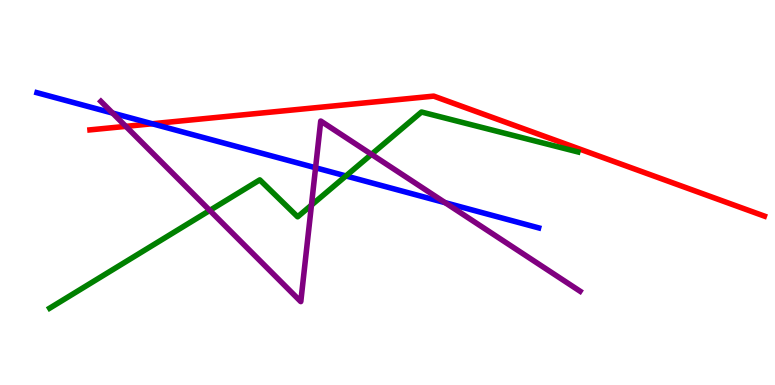[{'lines': ['blue', 'red'], 'intersections': [{'x': 1.96, 'y': 6.79}]}, {'lines': ['green', 'red'], 'intersections': []}, {'lines': ['purple', 'red'], 'intersections': [{'x': 1.62, 'y': 6.72}]}, {'lines': ['blue', 'green'], 'intersections': [{'x': 4.46, 'y': 5.43}]}, {'lines': ['blue', 'purple'], 'intersections': [{'x': 1.45, 'y': 7.06}, {'x': 4.07, 'y': 5.64}, {'x': 5.74, 'y': 4.74}]}, {'lines': ['green', 'purple'], 'intersections': [{'x': 2.71, 'y': 4.53}, {'x': 4.02, 'y': 4.67}, {'x': 4.79, 'y': 5.99}]}]